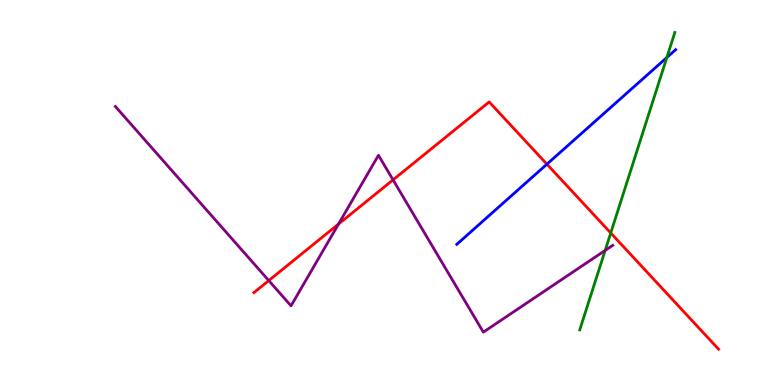[{'lines': ['blue', 'red'], 'intersections': [{'x': 7.06, 'y': 5.74}]}, {'lines': ['green', 'red'], 'intersections': [{'x': 7.88, 'y': 3.95}]}, {'lines': ['purple', 'red'], 'intersections': [{'x': 3.47, 'y': 2.71}, {'x': 4.37, 'y': 4.18}, {'x': 5.07, 'y': 5.33}]}, {'lines': ['blue', 'green'], 'intersections': [{'x': 8.6, 'y': 8.51}]}, {'lines': ['blue', 'purple'], 'intersections': []}, {'lines': ['green', 'purple'], 'intersections': [{'x': 7.81, 'y': 3.5}]}]